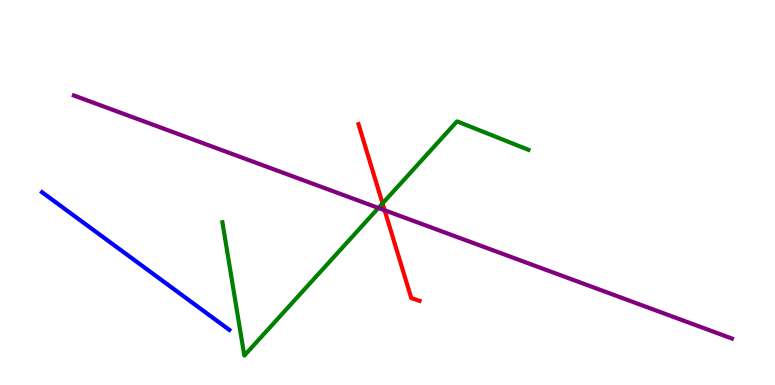[{'lines': ['blue', 'red'], 'intersections': []}, {'lines': ['green', 'red'], 'intersections': [{'x': 4.94, 'y': 4.72}]}, {'lines': ['purple', 'red'], 'intersections': [{'x': 4.96, 'y': 4.54}]}, {'lines': ['blue', 'green'], 'intersections': []}, {'lines': ['blue', 'purple'], 'intersections': []}, {'lines': ['green', 'purple'], 'intersections': [{'x': 4.88, 'y': 4.6}]}]